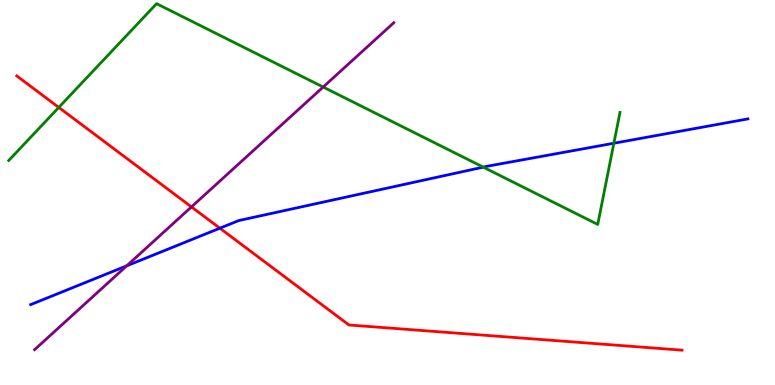[{'lines': ['blue', 'red'], 'intersections': [{'x': 2.84, 'y': 4.07}]}, {'lines': ['green', 'red'], 'intersections': [{'x': 0.758, 'y': 7.21}]}, {'lines': ['purple', 'red'], 'intersections': [{'x': 2.47, 'y': 4.63}]}, {'lines': ['blue', 'green'], 'intersections': [{'x': 6.24, 'y': 5.66}, {'x': 7.92, 'y': 6.28}]}, {'lines': ['blue', 'purple'], 'intersections': [{'x': 1.64, 'y': 3.1}]}, {'lines': ['green', 'purple'], 'intersections': [{'x': 4.17, 'y': 7.74}]}]